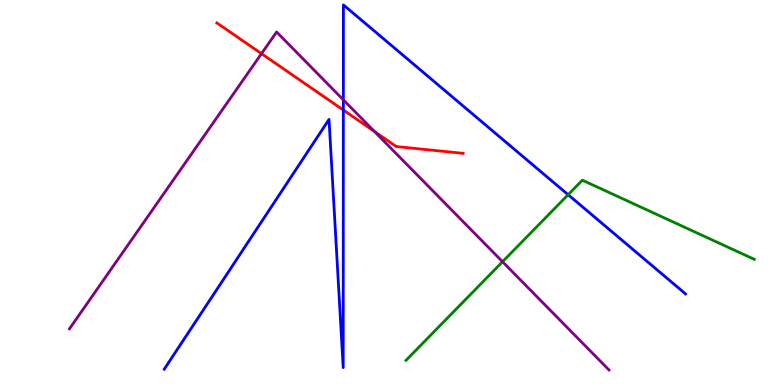[{'lines': ['blue', 'red'], 'intersections': [{'x': 4.43, 'y': 7.14}]}, {'lines': ['green', 'red'], 'intersections': []}, {'lines': ['purple', 'red'], 'intersections': [{'x': 3.37, 'y': 8.61}, {'x': 4.83, 'y': 6.58}]}, {'lines': ['blue', 'green'], 'intersections': [{'x': 7.33, 'y': 4.94}]}, {'lines': ['blue', 'purple'], 'intersections': [{'x': 4.43, 'y': 7.41}]}, {'lines': ['green', 'purple'], 'intersections': [{'x': 6.48, 'y': 3.2}]}]